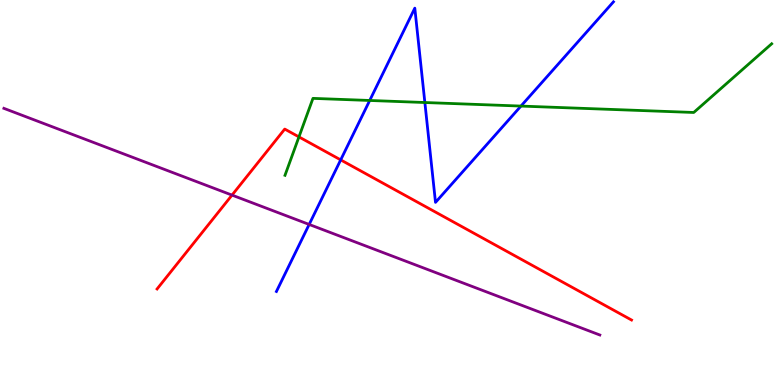[{'lines': ['blue', 'red'], 'intersections': [{'x': 4.4, 'y': 5.85}]}, {'lines': ['green', 'red'], 'intersections': [{'x': 3.86, 'y': 6.44}]}, {'lines': ['purple', 'red'], 'intersections': [{'x': 2.99, 'y': 4.93}]}, {'lines': ['blue', 'green'], 'intersections': [{'x': 4.77, 'y': 7.39}, {'x': 5.48, 'y': 7.34}, {'x': 6.72, 'y': 7.24}]}, {'lines': ['blue', 'purple'], 'intersections': [{'x': 3.99, 'y': 4.17}]}, {'lines': ['green', 'purple'], 'intersections': []}]